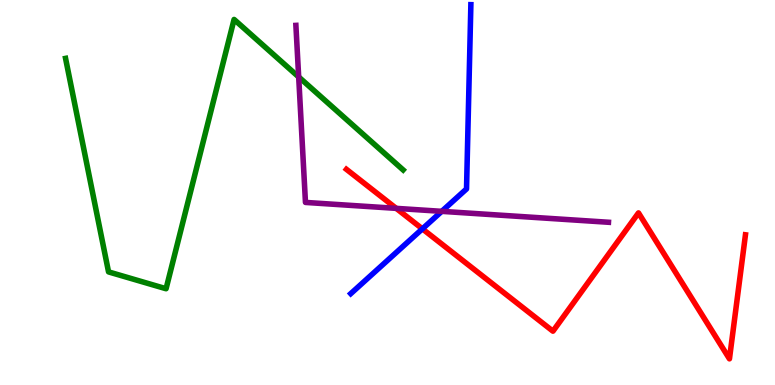[{'lines': ['blue', 'red'], 'intersections': [{'x': 5.45, 'y': 4.06}]}, {'lines': ['green', 'red'], 'intersections': []}, {'lines': ['purple', 'red'], 'intersections': [{'x': 5.11, 'y': 4.59}]}, {'lines': ['blue', 'green'], 'intersections': []}, {'lines': ['blue', 'purple'], 'intersections': [{'x': 5.7, 'y': 4.51}]}, {'lines': ['green', 'purple'], 'intersections': [{'x': 3.85, 'y': 8.0}]}]